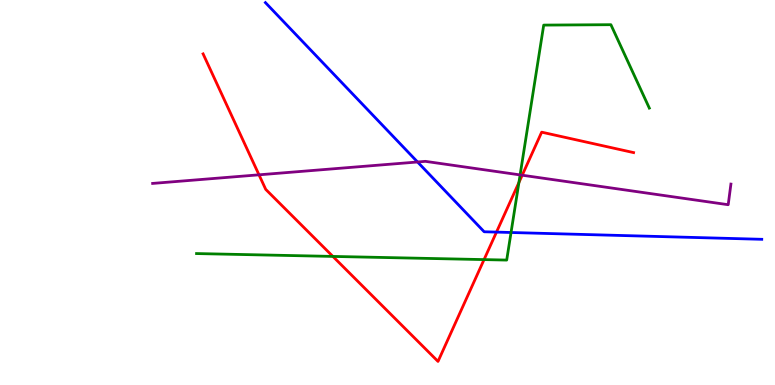[{'lines': ['blue', 'red'], 'intersections': [{'x': 6.41, 'y': 3.97}]}, {'lines': ['green', 'red'], 'intersections': [{'x': 4.3, 'y': 3.34}, {'x': 6.25, 'y': 3.26}, {'x': 6.7, 'y': 5.26}]}, {'lines': ['purple', 'red'], 'intersections': [{'x': 3.34, 'y': 5.46}, {'x': 6.74, 'y': 5.45}]}, {'lines': ['blue', 'green'], 'intersections': [{'x': 6.59, 'y': 3.96}]}, {'lines': ['blue', 'purple'], 'intersections': [{'x': 5.39, 'y': 5.79}]}, {'lines': ['green', 'purple'], 'intersections': [{'x': 6.71, 'y': 5.46}]}]